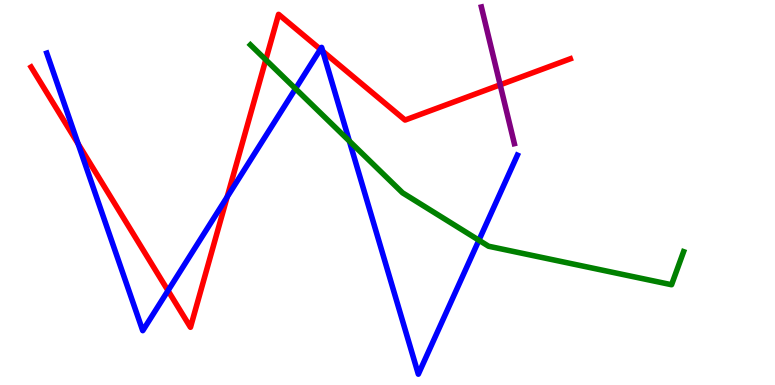[{'lines': ['blue', 'red'], 'intersections': [{'x': 1.01, 'y': 6.26}, {'x': 2.17, 'y': 2.45}, {'x': 2.93, 'y': 4.88}, {'x': 4.13, 'y': 8.72}, {'x': 4.16, 'y': 8.67}]}, {'lines': ['green', 'red'], 'intersections': [{'x': 3.43, 'y': 8.45}]}, {'lines': ['purple', 'red'], 'intersections': [{'x': 6.45, 'y': 7.8}]}, {'lines': ['blue', 'green'], 'intersections': [{'x': 3.81, 'y': 7.7}, {'x': 4.51, 'y': 6.34}, {'x': 6.18, 'y': 3.76}]}, {'lines': ['blue', 'purple'], 'intersections': []}, {'lines': ['green', 'purple'], 'intersections': []}]